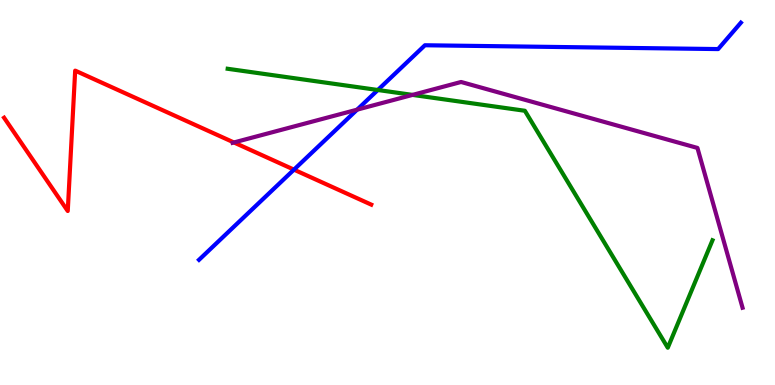[{'lines': ['blue', 'red'], 'intersections': [{'x': 3.79, 'y': 5.59}]}, {'lines': ['green', 'red'], 'intersections': []}, {'lines': ['purple', 'red'], 'intersections': [{'x': 3.02, 'y': 6.3}]}, {'lines': ['blue', 'green'], 'intersections': [{'x': 4.88, 'y': 7.66}]}, {'lines': ['blue', 'purple'], 'intersections': [{'x': 4.61, 'y': 7.15}]}, {'lines': ['green', 'purple'], 'intersections': [{'x': 5.32, 'y': 7.54}]}]